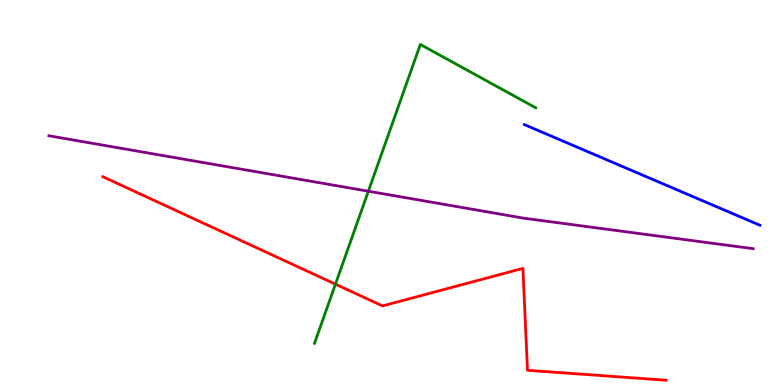[{'lines': ['blue', 'red'], 'intersections': []}, {'lines': ['green', 'red'], 'intersections': [{'x': 4.33, 'y': 2.62}]}, {'lines': ['purple', 'red'], 'intersections': []}, {'lines': ['blue', 'green'], 'intersections': []}, {'lines': ['blue', 'purple'], 'intersections': []}, {'lines': ['green', 'purple'], 'intersections': [{'x': 4.75, 'y': 5.03}]}]